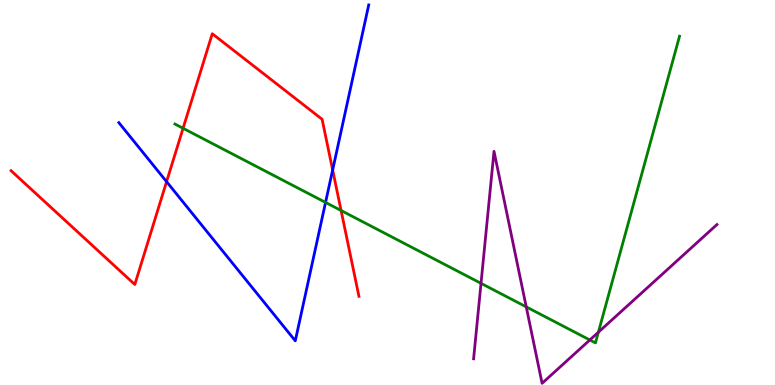[{'lines': ['blue', 'red'], 'intersections': [{'x': 2.15, 'y': 5.28}, {'x': 4.29, 'y': 5.59}]}, {'lines': ['green', 'red'], 'intersections': [{'x': 2.36, 'y': 6.67}, {'x': 4.4, 'y': 4.53}]}, {'lines': ['purple', 'red'], 'intersections': []}, {'lines': ['blue', 'green'], 'intersections': [{'x': 4.2, 'y': 4.74}]}, {'lines': ['blue', 'purple'], 'intersections': []}, {'lines': ['green', 'purple'], 'intersections': [{'x': 6.21, 'y': 2.64}, {'x': 6.79, 'y': 2.03}, {'x': 7.61, 'y': 1.17}, {'x': 7.72, 'y': 1.37}]}]